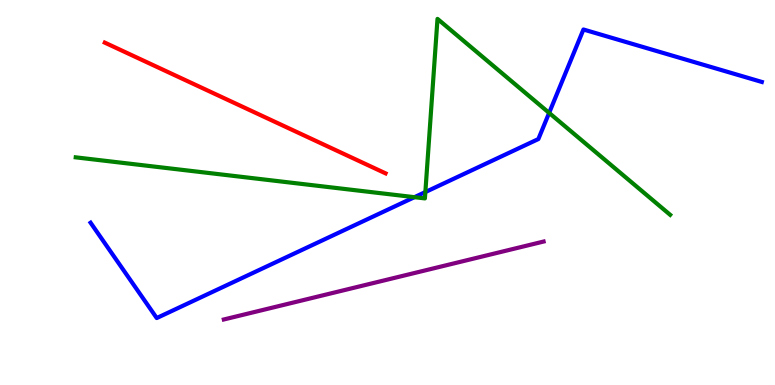[{'lines': ['blue', 'red'], 'intersections': []}, {'lines': ['green', 'red'], 'intersections': []}, {'lines': ['purple', 'red'], 'intersections': []}, {'lines': ['blue', 'green'], 'intersections': [{'x': 5.35, 'y': 4.88}, {'x': 5.49, 'y': 5.01}, {'x': 7.09, 'y': 7.07}]}, {'lines': ['blue', 'purple'], 'intersections': []}, {'lines': ['green', 'purple'], 'intersections': []}]